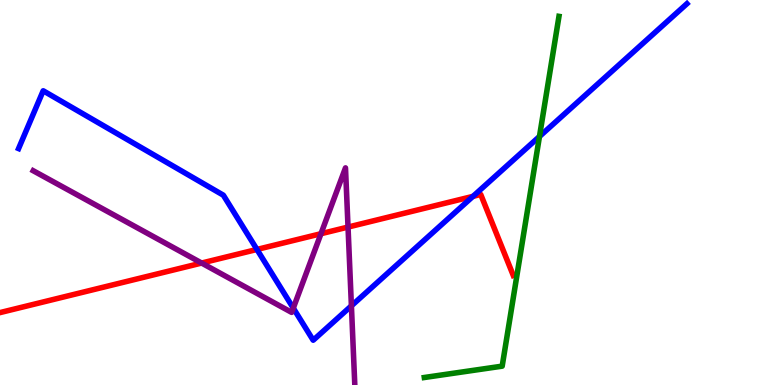[{'lines': ['blue', 'red'], 'intersections': [{'x': 3.32, 'y': 3.52}, {'x': 6.1, 'y': 4.9}]}, {'lines': ['green', 'red'], 'intersections': []}, {'lines': ['purple', 'red'], 'intersections': [{'x': 2.6, 'y': 3.17}, {'x': 4.14, 'y': 3.93}, {'x': 4.49, 'y': 4.1}]}, {'lines': ['blue', 'green'], 'intersections': [{'x': 6.96, 'y': 6.45}]}, {'lines': ['blue', 'purple'], 'intersections': [{'x': 3.78, 'y': 2.0}, {'x': 4.53, 'y': 2.06}]}, {'lines': ['green', 'purple'], 'intersections': []}]